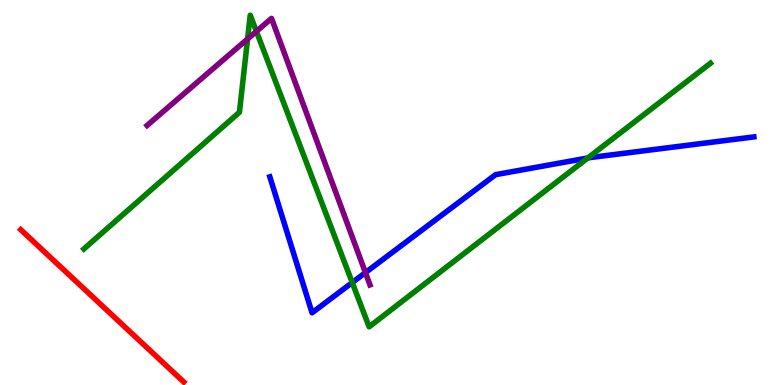[{'lines': ['blue', 'red'], 'intersections': []}, {'lines': ['green', 'red'], 'intersections': []}, {'lines': ['purple', 'red'], 'intersections': []}, {'lines': ['blue', 'green'], 'intersections': [{'x': 4.54, 'y': 2.66}, {'x': 7.58, 'y': 5.9}]}, {'lines': ['blue', 'purple'], 'intersections': [{'x': 4.72, 'y': 2.92}]}, {'lines': ['green', 'purple'], 'intersections': [{'x': 3.19, 'y': 8.99}, {'x': 3.31, 'y': 9.19}]}]